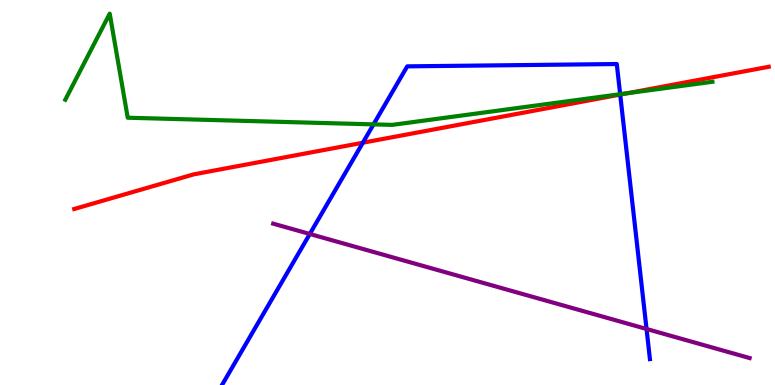[{'lines': ['blue', 'red'], 'intersections': [{'x': 4.68, 'y': 6.29}, {'x': 8.0, 'y': 7.54}]}, {'lines': ['green', 'red'], 'intersections': [{'x': 8.1, 'y': 7.58}]}, {'lines': ['purple', 'red'], 'intersections': []}, {'lines': ['blue', 'green'], 'intersections': [{'x': 4.82, 'y': 6.77}, {'x': 8.0, 'y': 7.55}]}, {'lines': ['blue', 'purple'], 'intersections': [{'x': 4.0, 'y': 3.92}, {'x': 8.34, 'y': 1.46}]}, {'lines': ['green', 'purple'], 'intersections': []}]